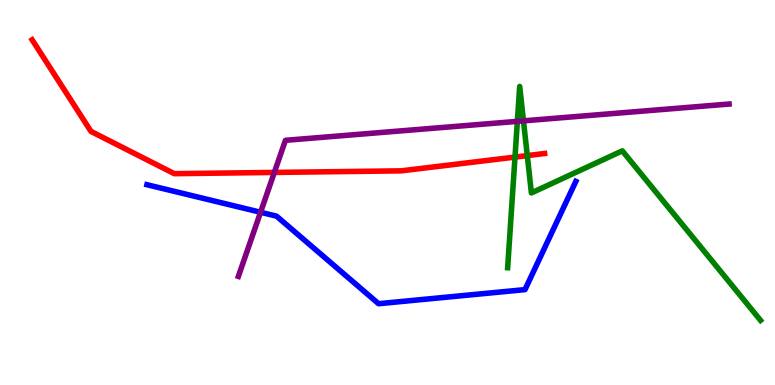[{'lines': ['blue', 'red'], 'intersections': []}, {'lines': ['green', 'red'], 'intersections': [{'x': 6.65, 'y': 5.92}, {'x': 6.8, 'y': 5.96}]}, {'lines': ['purple', 'red'], 'intersections': [{'x': 3.54, 'y': 5.52}]}, {'lines': ['blue', 'green'], 'intersections': []}, {'lines': ['blue', 'purple'], 'intersections': [{'x': 3.36, 'y': 4.49}]}, {'lines': ['green', 'purple'], 'intersections': [{'x': 6.68, 'y': 6.85}, {'x': 6.75, 'y': 6.86}]}]